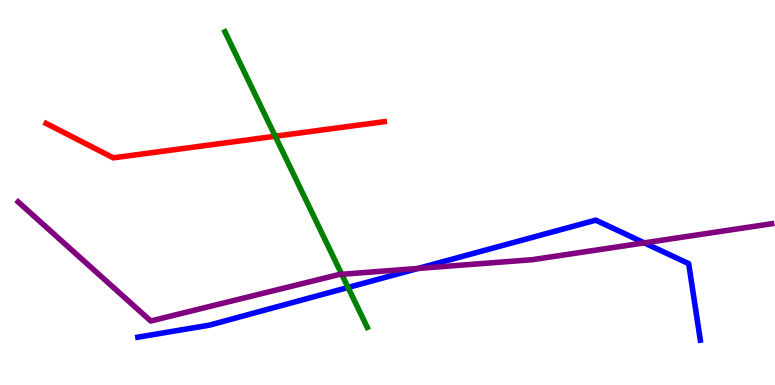[{'lines': ['blue', 'red'], 'intersections': []}, {'lines': ['green', 'red'], 'intersections': [{'x': 3.55, 'y': 6.46}]}, {'lines': ['purple', 'red'], 'intersections': []}, {'lines': ['blue', 'green'], 'intersections': [{'x': 4.49, 'y': 2.53}]}, {'lines': ['blue', 'purple'], 'intersections': [{'x': 5.39, 'y': 3.03}, {'x': 8.31, 'y': 3.69}]}, {'lines': ['green', 'purple'], 'intersections': [{'x': 4.41, 'y': 2.88}]}]